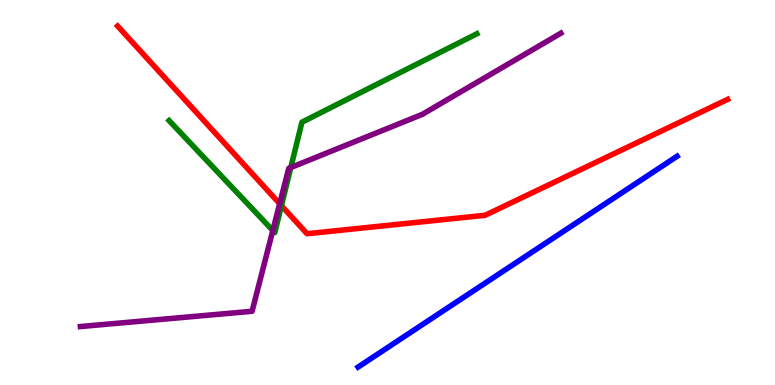[{'lines': ['blue', 'red'], 'intersections': []}, {'lines': ['green', 'red'], 'intersections': [{'x': 3.63, 'y': 4.66}]}, {'lines': ['purple', 'red'], 'intersections': [{'x': 3.61, 'y': 4.71}]}, {'lines': ['blue', 'green'], 'intersections': []}, {'lines': ['blue', 'purple'], 'intersections': []}, {'lines': ['green', 'purple'], 'intersections': [{'x': 3.52, 'y': 4.01}, {'x': 3.75, 'y': 5.65}]}]